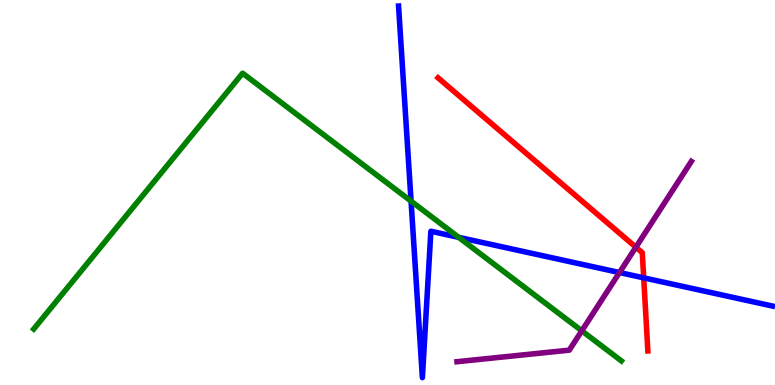[{'lines': ['blue', 'red'], 'intersections': [{'x': 8.31, 'y': 2.78}]}, {'lines': ['green', 'red'], 'intersections': []}, {'lines': ['purple', 'red'], 'intersections': [{'x': 8.2, 'y': 3.58}]}, {'lines': ['blue', 'green'], 'intersections': [{'x': 5.3, 'y': 4.77}, {'x': 5.92, 'y': 3.84}]}, {'lines': ['blue', 'purple'], 'intersections': [{'x': 7.99, 'y': 2.92}]}, {'lines': ['green', 'purple'], 'intersections': [{'x': 7.51, 'y': 1.41}]}]